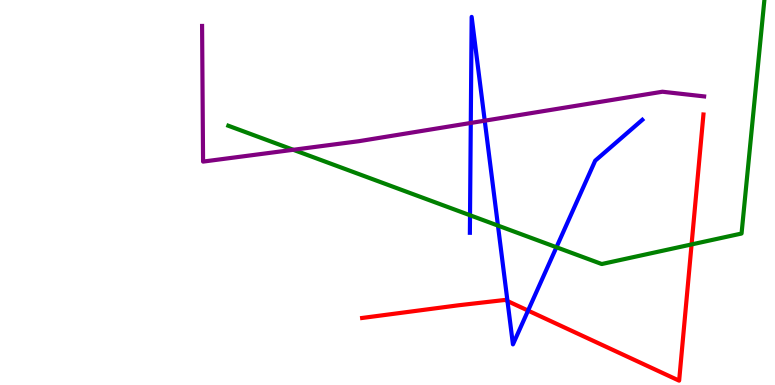[{'lines': ['blue', 'red'], 'intersections': [{'x': 6.55, 'y': 2.18}, {'x': 6.81, 'y': 1.93}]}, {'lines': ['green', 'red'], 'intersections': [{'x': 8.92, 'y': 3.65}]}, {'lines': ['purple', 'red'], 'intersections': []}, {'lines': ['blue', 'green'], 'intersections': [{'x': 6.06, 'y': 4.41}, {'x': 6.43, 'y': 4.14}, {'x': 7.18, 'y': 3.58}]}, {'lines': ['blue', 'purple'], 'intersections': [{'x': 6.07, 'y': 6.81}, {'x': 6.25, 'y': 6.87}]}, {'lines': ['green', 'purple'], 'intersections': [{'x': 3.78, 'y': 6.11}]}]